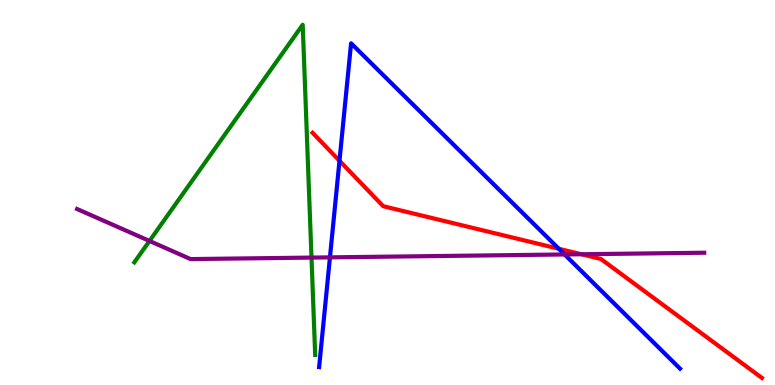[{'lines': ['blue', 'red'], 'intersections': [{'x': 4.38, 'y': 5.82}, {'x': 7.21, 'y': 3.54}]}, {'lines': ['green', 'red'], 'intersections': []}, {'lines': ['purple', 'red'], 'intersections': [{'x': 7.5, 'y': 3.4}]}, {'lines': ['blue', 'green'], 'intersections': []}, {'lines': ['blue', 'purple'], 'intersections': [{'x': 4.26, 'y': 3.32}, {'x': 7.28, 'y': 3.39}]}, {'lines': ['green', 'purple'], 'intersections': [{'x': 1.93, 'y': 3.74}, {'x': 4.02, 'y': 3.31}]}]